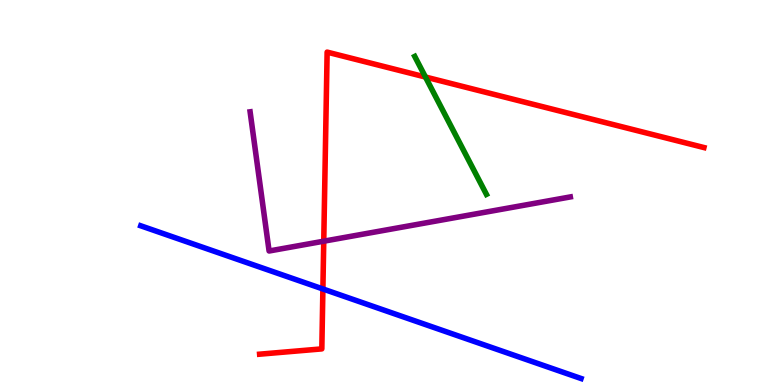[{'lines': ['blue', 'red'], 'intersections': [{'x': 4.17, 'y': 2.49}]}, {'lines': ['green', 'red'], 'intersections': [{'x': 5.49, 'y': 8.0}]}, {'lines': ['purple', 'red'], 'intersections': [{'x': 4.18, 'y': 3.74}]}, {'lines': ['blue', 'green'], 'intersections': []}, {'lines': ['blue', 'purple'], 'intersections': []}, {'lines': ['green', 'purple'], 'intersections': []}]